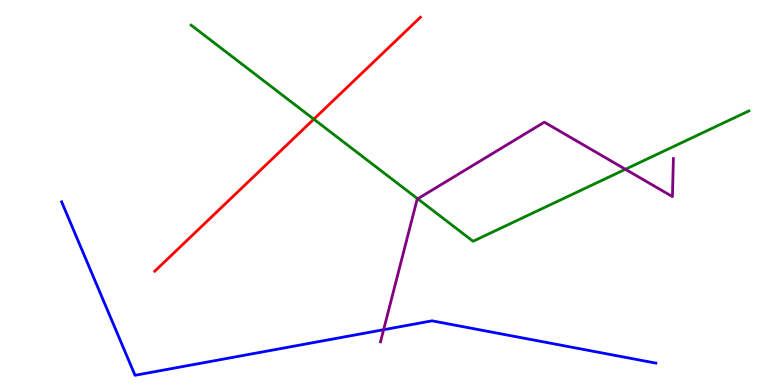[{'lines': ['blue', 'red'], 'intersections': []}, {'lines': ['green', 'red'], 'intersections': [{'x': 4.05, 'y': 6.9}]}, {'lines': ['purple', 'red'], 'intersections': []}, {'lines': ['blue', 'green'], 'intersections': []}, {'lines': ['blue', 'purple'], 'intersections': [{'x': 4.95, 'y': 1.44}]}, {'lines': ['green', 'purple'], 'intersections': [{'x': 5.39, 'y': 4.84}, {'x': 8.07, 'y': 5.6}]}]